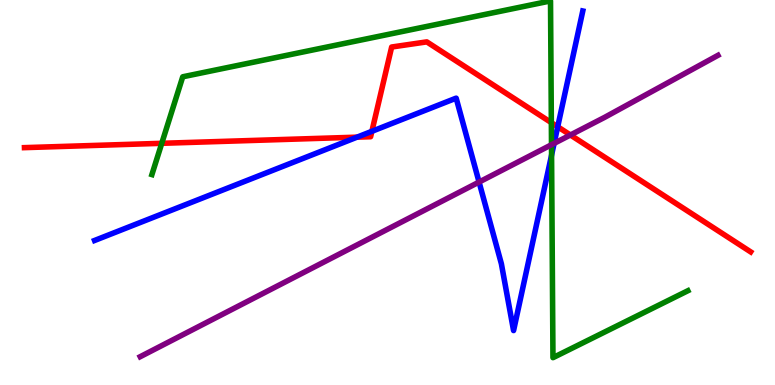[{'lines': ['blue', 'red'], 'intersections': [{'x': 4.61, 'y': 6.44}, {'x': 4.8, 'y': 6.59}, {'x': 7.2, 'y': 6.71}]}, {'lines': ['green', 'red'], 'intersections': [{'x': 2.09, 'y': 6.28}, {'x': 7.11, 'y': 6.81}]}, {'lines': ['purple', 'red'], 'intersections': [{'x': 7.36, 'y': 6.49}]}, {'lines': ['blue', 'green'], 'intersections': [{'x': 7.12, 'y': 5.97}]}, {'lines': ['blue', 'purple'], 'intersections': [{'x': 6.18, 'y': 5.27}, {'x': 7.15, 'y': 6.28}]}, {'lines': ['green', 'purple'], 'intersections': [{'x': 7.12, 'y': 6.24}]}]